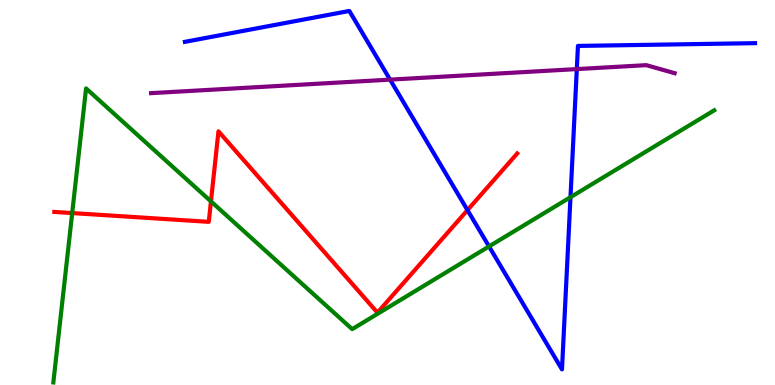[{'lines': ['blue', 'red'], 'intersections': [{'x': 6.03, 'y': 4.54}]}, {'lines': ['green', 'red'], 'intersections': [{'x': 0.932, 'y': 4.47}, {'x': 2.72, 'y': 4.77}]}, {'lines': ['purple', 'red'], 'intersections': []}, {'lines': ['blue', 'green'], 'intersections': [{'x': 6.31, 'y': 3.6}, {'x': 7.36, 'y': 4.88}]}, {'lines': ['blue', 'purple'], 'intersections': [{'x': 5.03, 'y': 7.93}, {'x': 7.44, 'y': 8.21}]}, {'lines': ['green', 'purple'], 'intersections': []}]